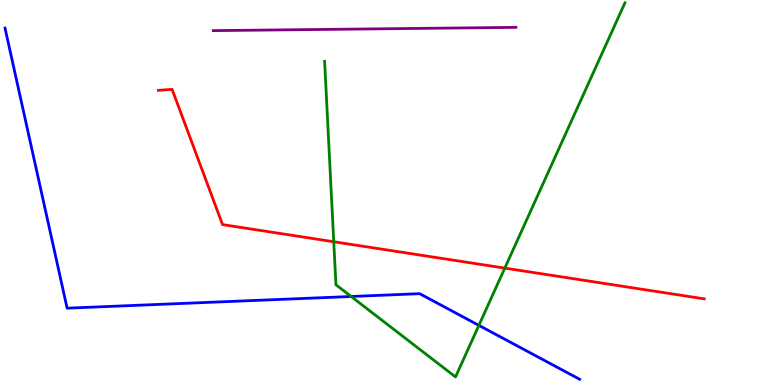[{'lines': ['blue', 'red'], 'intersections': []}, {'lines': ['green', 'red'], 'intersections': [{'x': 4.31, 'y': 3.72}, {'x': 6.51, 'y': 3.04}]}, {'lines': ['purple', 'red'], 'intersections': []}, {'lines': ['blue', 'green'], 'intersections': [{'x': 4.53, 'y': 2.3}, {'x': 6.18, 'y': 1.55}]}, {'lines': ['blue', 'purple'], 'intersections': []}, {'lines': ['green', 'purple'], 'intersections': []}]